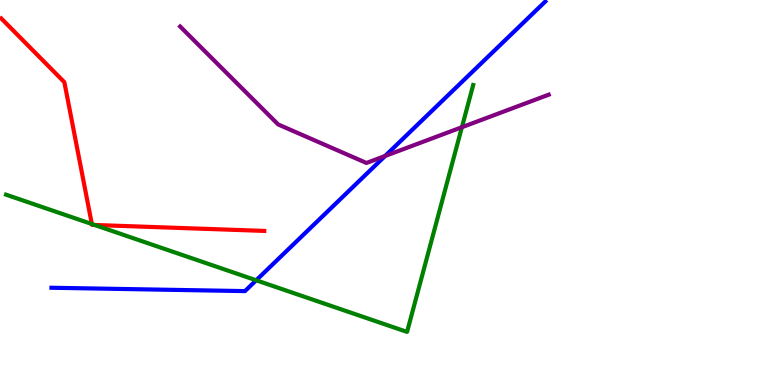[{'lines': ['blue', 'red'], 'intersections': []}, {'lines': ['green', 'red'], 'intersections': [{'x': 1.19, 'y': 4.18}, {'x': 1.22, 'y': 4.16}]}, {'lines': ['purple', 'red'], 'intersections': []}, {'lines': ['blue', 'green'], 'intersections': [{'x': 3.31, 'y': 2.72}]}, {'lines': ['blue', 'purple'], 'intersections': [{'x': 4.97, 'y': 5.95}]}, {'lines': ['green', 'purple'], 'intersections': [{'x': 5.96, 'y': 6.7}]}]